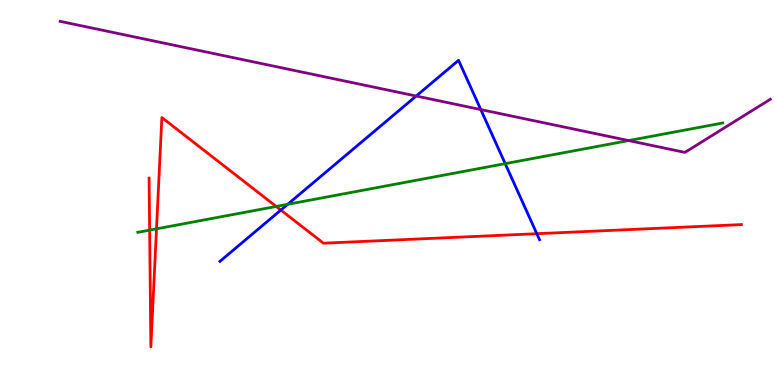[{'lines': ['blue', 'red'], 'intersections': [{'x': 3.62, 'y': 4.54}, {'x': 6.93, 'y': 3.93}]}, {'lines': ['green', 'red'], 'intersections': [{'x': 1.93, 'y': 4.02}, {'x': 2.02, 'y': 4.06}, {'x': 3.56, 'y': 4.64}]}, {'lines': ['purple', 'red'], 'intersections': []}, {'lines': ['blue', 'green'], 'intersections': [{'x': 3.71, 'y': 4.69}, {'x': 6.52, 'y': 5.75}]}, {'lines': ['blue', 'purple'], 'intersections': [{'x': 5.37, 'y': 7.51}, {'x': 6.2, 'y': 7.15}]}, {'lines': ['green', 'purple'], 'intersections': [{'x': 8.11, 'y': 6.35}]}]